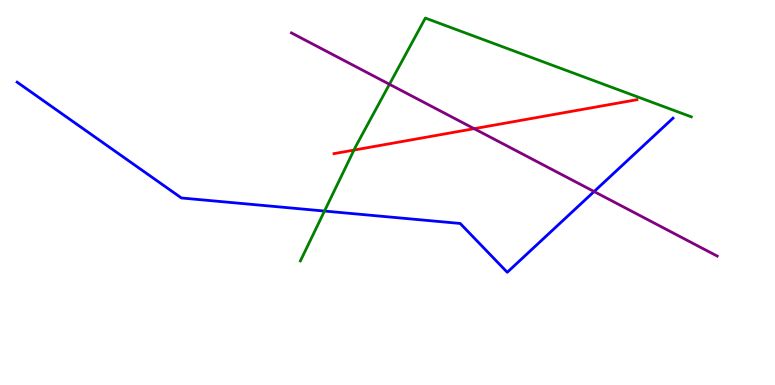[{'lines': ['blue', 'red'], 'intersections': []}, {'lines': ['green', 'red'], 'intersections': [{'x': 4.57, 'y': 6.1}]}, {'lines': ['purple', 'red'], 'intersections': [{'x': 6.12, 'y': 6.66}]}, {'lines': ['blue', 'green'], 'intersections': [{'x': 4.19, 'y': 4.52}]}, {'lines': ['blue', 'purple'], 'intersections': [{'x': 7.67, 'y': 5.02}]}, {'lines': ['green', 'purple'], 'intersections': [{'x': 5.03, 'y': 7.81}]}]